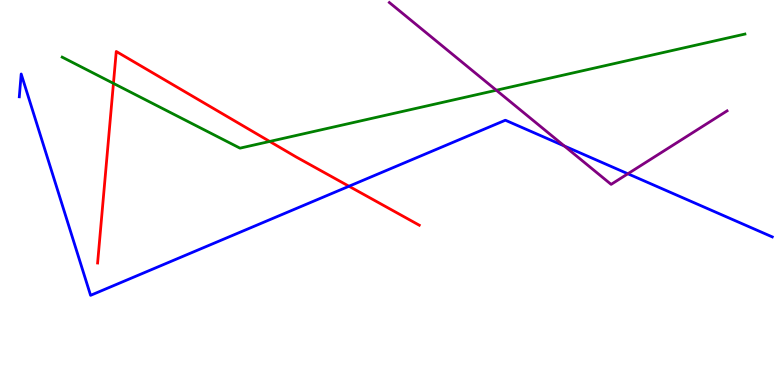[{'lines': ['blue', 'red'], 'intersections': [{'x': 4.5, 'y': 5.16}]}, {'lines': ['green', 'red'], 'intersections': [{'x': 1.46, 'y': 7.83}, {'x': 3.48, 'y': 6.33}]}, {'lines': ['purple', 'red'], 'intersections': []}, {'lines': ['blue', 'green'], 'intersections': []}, {'lines': ['blue', 'purple'], 'intersections': [{'x': 7.28, 'y': 6.21}, {'x': 8.1, 'y': 5.49}]}, {'lines': ['green', 'purple'], 'intersections': [{'x': 6.4, 'y': 7.66}]}]